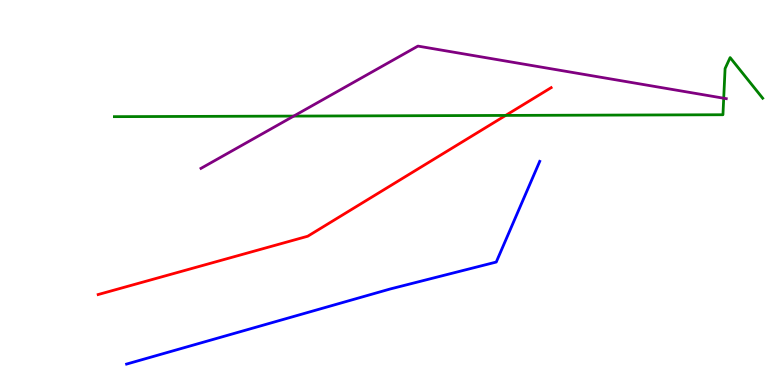[{'lines': ['blue', 'red'], 'intersections': []}, {'lines': ['green', 'red'], 'intersections': [{'x': 6.52, 'y': 7.0}]}, {'lines': ['purple', 'red'], 'intersections': []}, {'lines': ['blue', 'green'], 'intersections': []}, {'lines': ['blue', 'purple'], 'intersections': []}, {'lines': ['green', 'purple'], 'intersections': [{'x': 3.79, 'y': 6.98}, {'x': 9.34, 'y': 7.45}]}]